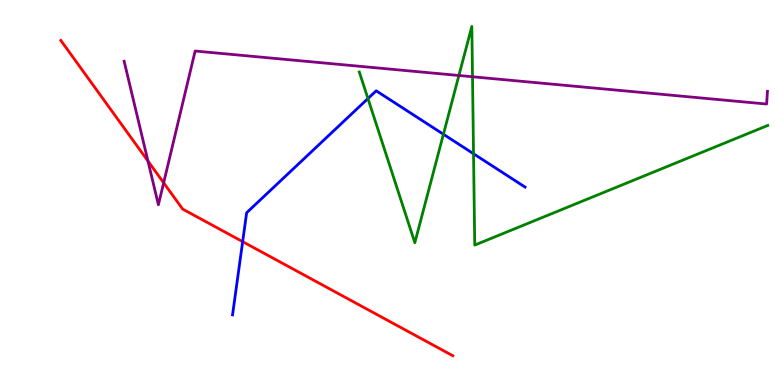[{'lines': ['blue', 'red'], 'intersections': [{'x': 3.13, 'y': 3.72}]}, {'lines': ['green', 'red'], 'intersections': []}, {'lines': ['purple', 'red'], 'intersections': [{'x': 1.91, 'y': 5.82}, {'x': 2.11, 'y': 5.25}]}, {'lines': ['blue', 'green'], 'intersections': [{'x': 4.75, 'y': 7.44}, {'x': 5.72, 'y': 6.51}, {'x': 6.11, 'y': 6.01}]}, {'lines': ['blue', 'purple'], 'intersections': []}, {'lines': ['green', 'purple'], 'intersections': [{'x': 5.92, 'y': 8.04}, {'x': 6.1, 'y': 8.01}]}]